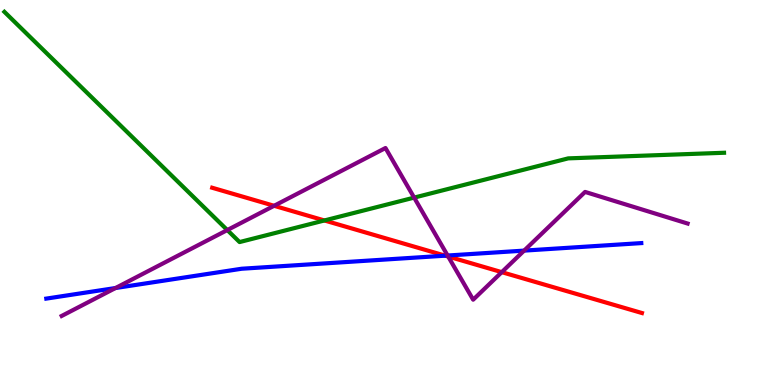[{'lines': ['blue', 'red'], 'intersections': [{'x': 5.74, 'y': 3.36}]}, {'lines': ['green', 'red'], 'intersections': [{'x': 4.19, 'y': 4.27}]}, {'lines': ['purple', 'red'], 'intersections': [{'x': 3.54, 'y': 4.65}, {'x': 5.78, 'y': 3.34}, {'x': 6.47, 'y': 2.93}]}, {'lines': ['blue', 'green'], 'intersections': []}, {'lines': ['blue', 'purple'], 'intersections': [{'x': 1.49, 'y': 2.52}, {'x': 5.78, 'y': 3.36}, {'x': 6.76, 'y': 3.49}]}, {'lines': ['green', 'purple'], 'intersections': [{'x': 2.93, 'y': 4.02}, {'x': 5.34, 'y': 4.87}]}]